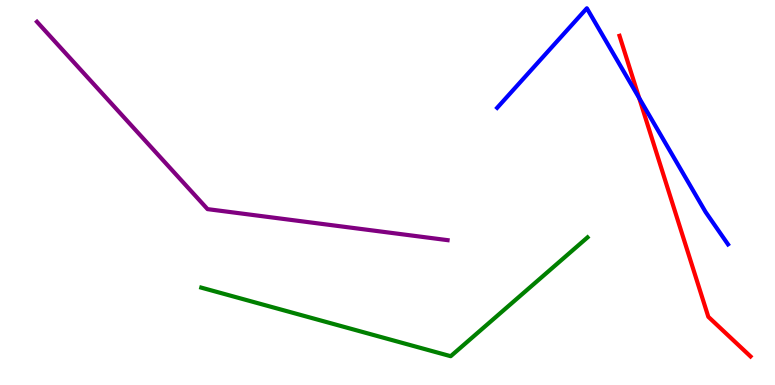[{'lines': ['blue', 'red'], 'intersections': [{'x': 8.25, 'y': 7.45}]}, {'lines': ['green', 'red'], 'intersections': []}, {'lines': ['purple', 'red'], 'intersections': []}, {'lines': ['blue', 'green'], 'intersections': []}, {'lines': ['blue', 'purple'], 'intersections': []}, {'lines': ['green', 'purple'], 'intersections': []}]